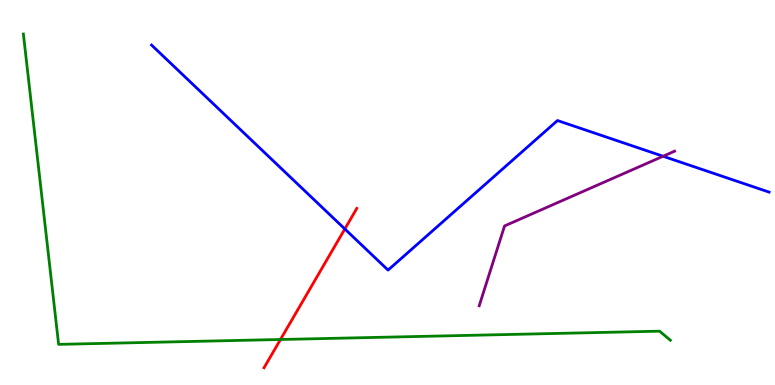[{'lines': ['blue', 'red'], 'intersections': [{'x': 4.45, 'y': 4.05}]}, {'lines': ['green', 'red'], 'intersections': [{'x': 3.62, 'y': 1.18}]}, {'lines': ['purple', 'red'], 'intersections': []}, {'lines': ['blue', 'green'], 'intersections': []}, {'lines': ['blue', 'purple'], 'intersections': [{'x': 8.56, 'y': 5.94}]}, {'lines': ['green', 'purple'], 'intersections': []}]